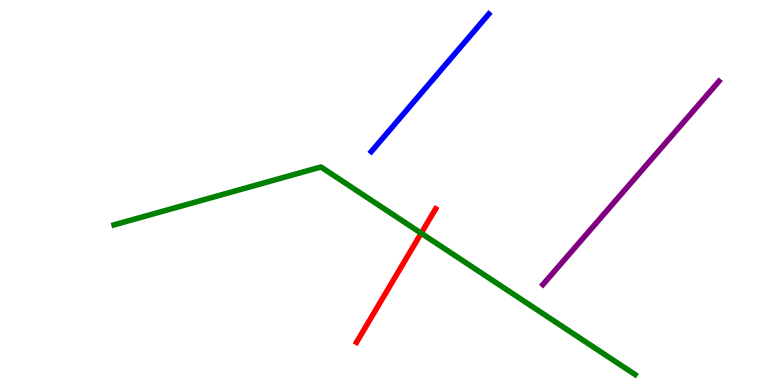[{'lines': ['blue', 'red'], 'intersections': []}, {'lines': ['green', 'red'], 'intersections': [{'x': 5.43, 'y': 3.94}]}, {'lines': ['purple', 'red'], 'intersections': []}, {'lines': ['blue', 'green'], 'intersections': []}, {'lines': ['blue', 'purple'], 'intersections': []}, {'lines': ['green', 'purple'], 'intersections': []}]